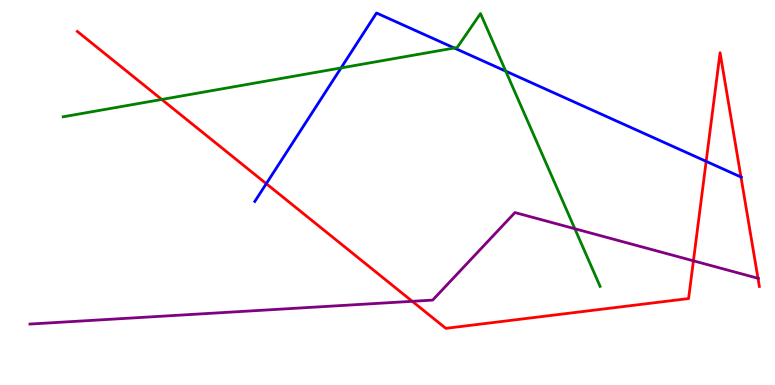[{'lines': ['blue', 'red'], 'intersections': [{'x': 3.44, 'y': 5.23}, {'x': 9.11, 'y': 5.81}, {'x': 9.56, 'y': 5.4}]}, {'lines': ['green', 'red'], 'intersections': [{'x': 2.09, 'y': 7.42}]}, {'lines': ['purple', 'red'], 'intersections': [{'x': 5.32, 'y': 2.17}, {'x': 8.95, 'y': 3.23}, {'x': 9.78, 'y': 2.77}]}, {'lines': ['blue', 'green'], 'intersections': [{'x': 4.4, 'y': 8.24}, {'x': 5.86, 'y': 8.75}, {'x': 6.53, 'y': 8.15}]}, {'lines': ['blue', 'purple'], 'intersections': []}, {'lines': ['green', 'purple'], 'intersections': [{'x': 7.42, 'y': 4.06}]}]